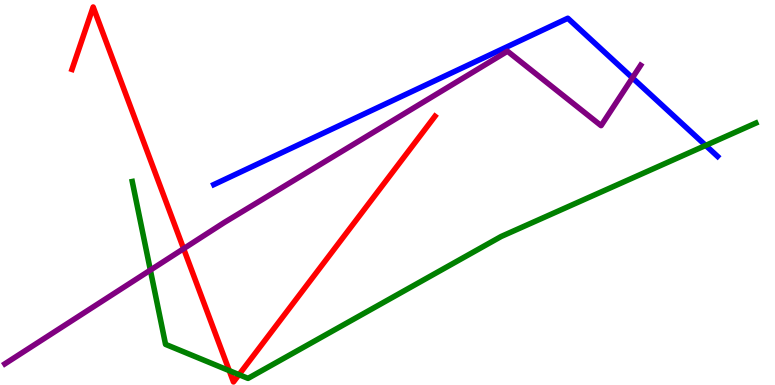[{'lines': ['blue', 'red'], 'intersections': []}, {'lines': ['green', 'red'], 'intersections': [{'x': 2.96, 'y': 0.373}, {'x': 3.08, 'y': 0.269}]}, {'lines': ['purple', 'red'], 'intersections': [{'x': 2.37, 'y': 3.54}]}, {'lines': ['blue', 'green'], 'intersections': [{'x': 9.11, 'y': 6.22}]}, {'lines': ['blue', 'purple'], 'intersections': [{'x': 8.16, 'y': 7.98}]}, {'lines': ['green', 'purple'], 'intersections': [{'x': 1.94, 'y': 2.98}]}]